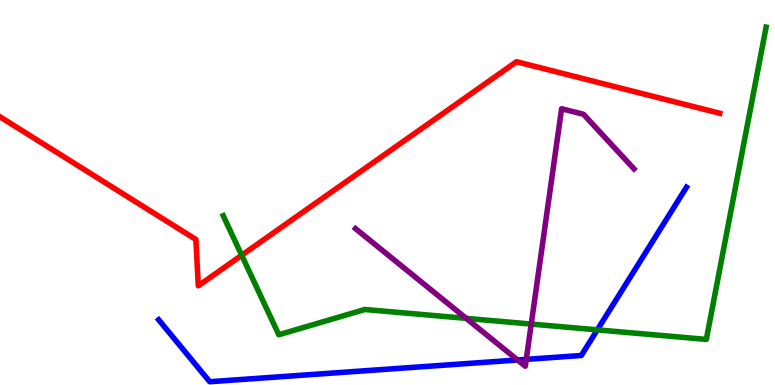[{'lines': ['blue', 'red'], 'intersections': []}, {'lines': ['green', 'red'], 'intersections': [{'x': 3.12, 'y': 3.37}]}, {'lines': ['purple', 'red'], 'intersections': []}, {'lines': ['blue', 'green'], 'intersections': [{'x': 7.71, 'y': 1.43}]}, {'lines': ['blue', 'purple'], 'intersections': [{'x': 6.68, 'y': 0.65}, {'x': 6.79, 'y': 0.666}]}, {'lines': ['green', 'purple'], 'intersections': [{'x': 6.02, 'y': 1.73}, {'x': 6.85, 'y': 1.58}]}]